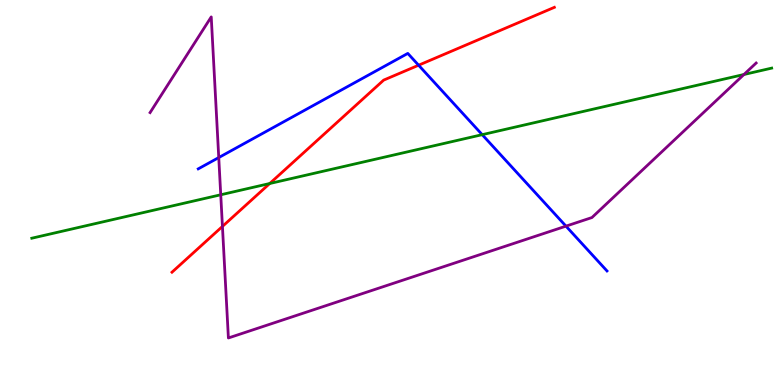[{'lines': ['blue', 'red'], 'intersections': [{'x': 5.4, 'y': 8.31}]}, {'lines': ['green', 'red'], 'intersections': [{'x': 3.48, 'y': 5.23}]}, {'lines': ['purple', 'red'], 'intersections': [{'x': 2.87, 'y': 4.12}]}, {'lines': ['blue', 'green'], 'intersections': [{'x': 6.22, 'y': 6.5}]}, {'lines': ['blue', 'purple'], 'intersections': [{'x': 2.82, 'y': 5.91}, {'x': 7.3, 'y': 4.13}]}, {'lines': ['green', 'purple'], 'intersections': [{'x': 2.85, 'y': 4.94}, {'x': 9.6, 'y': 8.07}]}]